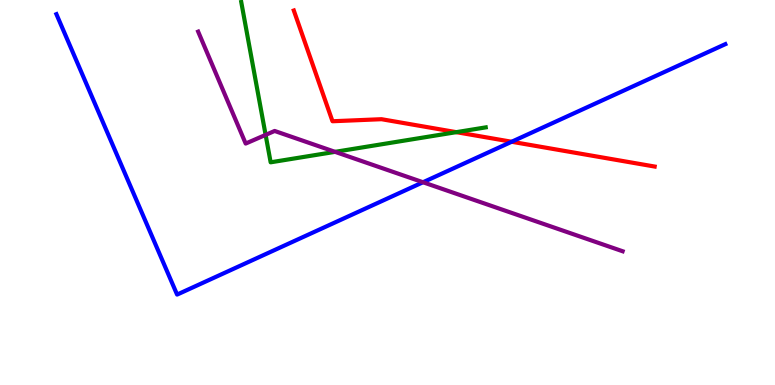[{'lines': ['blue', 'red'], 'intersections': [{'x': 6.6, 'y': 6.32}]}, {'lines': ['green', 'red'], 'intersections': [{'x': 5.89, 'y': 6.57}]}, {'lines': ['purple', 'red'], 'intersections': []}, {'lines': ['blue', 'green'], 'intersections': []}, {'lines': ['blue', 'purple'], 'intersections': [{'x': 5.46, 'y': 5.27}]}, {'lines': ['green', 'purple'], 'intersections': [{'x': 3.43, 'y': 6.5}, {'x': 4.32, 'y': 6.06}]}]